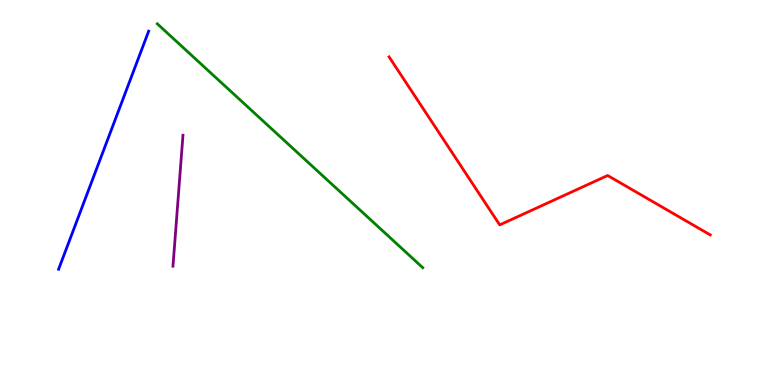[{'lines': ['blue', 'red'], 'intersections': []}, {'lines': ['green', 'red'], 'intersections': []}, {'lines': ['purple', 'red'], 'intersections': []}, {'lines': ['blue', 'green'], 'intersections': []}, {'lines': ['blue', 'purple'], 'intersections': []}, {'lines': ['green', 'purple'], 'intersections': []}]